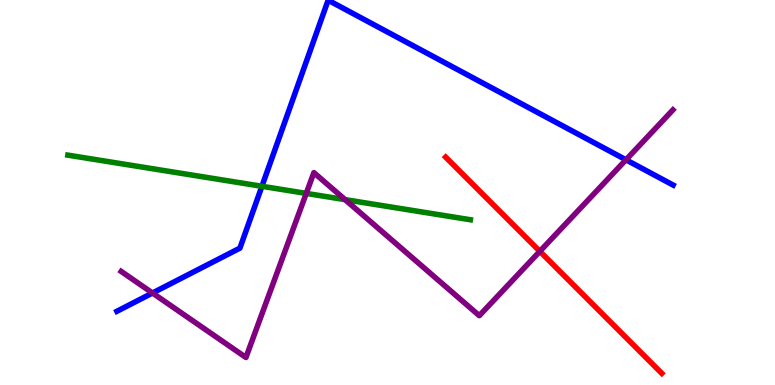[{'lines': ['blue', 'red'], 'intersections': []}, {'lines': ['green', 'red'], 'intersections': []}, {'lines': ['purple', 'red'], 'intersections': [{'x': 6.97, 'y': 3.47}]}, {'lines': ['blue', 'green'], 'intersections': [{'x': 3.38, 'y': 5.16}]}, {'lines': ['blue', 'purple'], 'intersections': [{'x': 1.97, 'y': 2.39}, {'x': 8.08, 'y': 5.85}]}, {'lines': ['green', 'purple'], 'intersections': [{'x': 3.95, 'y': 4.98}, {'x': 4.45, 'y': 4.81}]}]